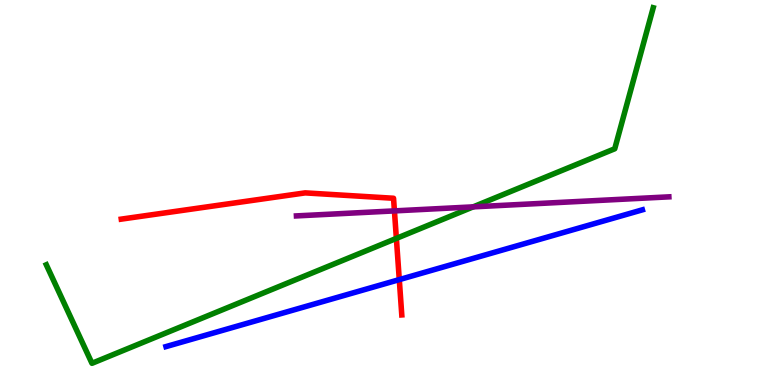[{'lines': ['blue', 'red'], 'intersections': [{'x': 5.15, 'y': 2.74}]}, {'lines': ['green', 'red'], 'intersections': [{'x': 5.11, 'y': 3.81}]}, {'lines': ['purple', 'red'], 'intersections': [{'x': 5.09, 'y': 4.52}]}, {'lines': ['blue', 'green'], 'intersections': []}, {'lines': ['blue', 'purple'], 'intersections': []}, {'lines': ['green', 'purple'], 'intersections': [{'x': 6.11, 'y': 4.63}]}]